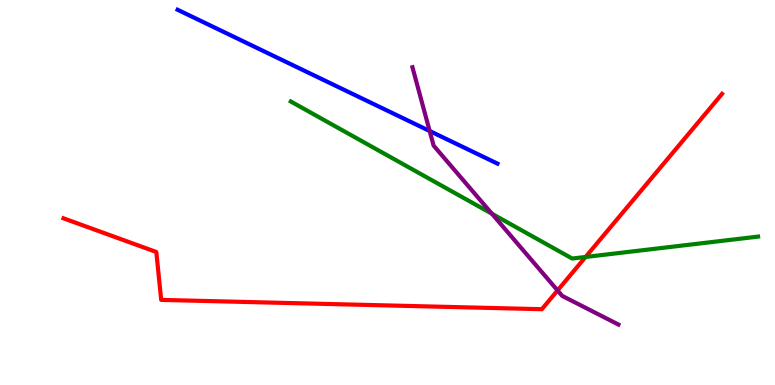[{'lines': ['blue', 'red'], 'intersections': []}, {'lines': ['green', 'red'], 'intersections': [{'x': 7.56, 'y': 3.33}]}, {'lines': ['purple', 'red'], 'intersections': [{'x': 7.19, 'y': 2.46}]}, {'lines': ['blue', 'green'], 'intersections': []}, {'lines': ['blue', 'purple'], 'intersections': [{'x': 5.54, 'y': 6.6}]}, {'lines': ['green', 'purple'], 'intersections': [{'x': 6.35, 'y': 4.45}]}]